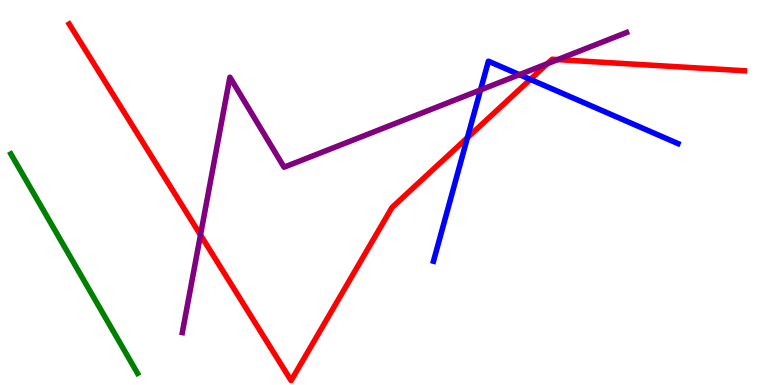[{'lines': ['blue', 'red'], 'intersections': [{'x': 6.03, 'y': 6.42}, {'x': 6.84, 'y': 7.94}]}, {'lines': ['green', 'red'], 'intersections': []}, {'lines': ['purple', 'red'], 'intersections': [{'x': 2.59, 'y': 3.9}, {'x': 7.06, 'y': 8.35}, {'x': 7.2, 'y': 8.45}]}, {'lines': ['blue', 'green'], 'intersections': []}, {'lines': ['blue', 'purple'], 'intersections': [{'x': 6.2, 'y': 7.66}, {'x': 6.7, 'y': 8.06}]}, {'lines': ['green', 'purple'], 'intersections': []}]